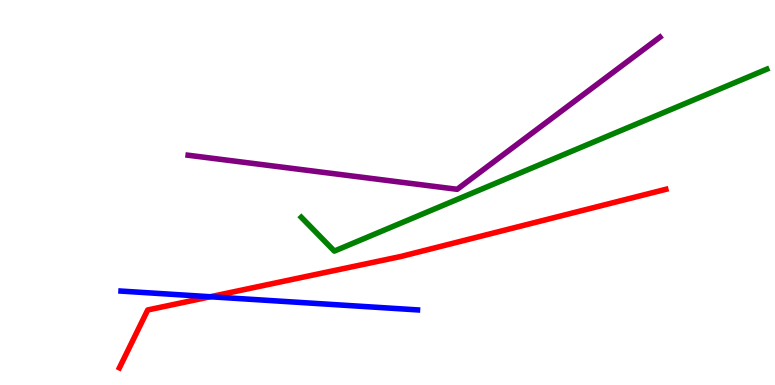[{'lines': ['blue', 'red'], 'intersections': [{'x': 2.71, 'y': 2.29}]}, {'lines': ['green', 'red'], 'intersections': []}, {'lines': ['purple', 'red'], 'intersections': []}, {'lines': ['blue', 'green'], 'intersections': []}, {'lines': ['blue', 'purple'], 'intersections': []}, {'lines': ['green', 'purple'], 'intersections': []}]